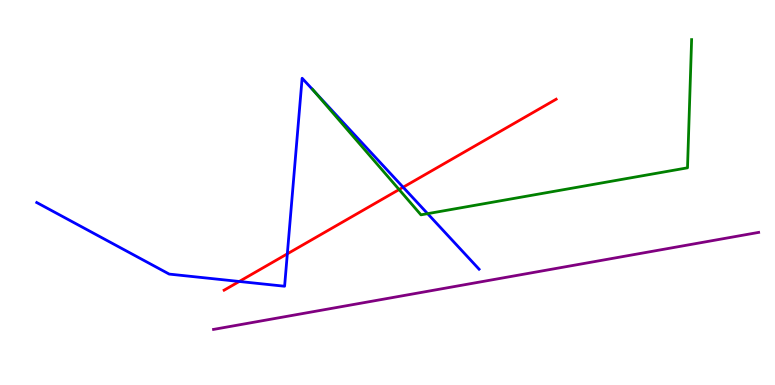[{'lines': ['blue', 'red'], 'intersections': [{'x': 3.09, 'y': 2.69}, {'x': 3.71, 'y': 3.41}, {'x': 5.2, 'y': 5.14}]}, {'lines': ['green', 'red'], 'intersections': [{'x': 5.15, 'y': 5.08}]}, {'lines': ['purple', 'red'], 'intersections': []}, {'lines': ['blue', 'green'], 'intersections': [{'x': 4.05, 'y': 7.64}, {'x': 5.52, 'y': 4.45}]}, {'lines': ['blue', 'purple'], 'intersections': []}, {'lines': ['green', 'purple'], 'intersections': []}]